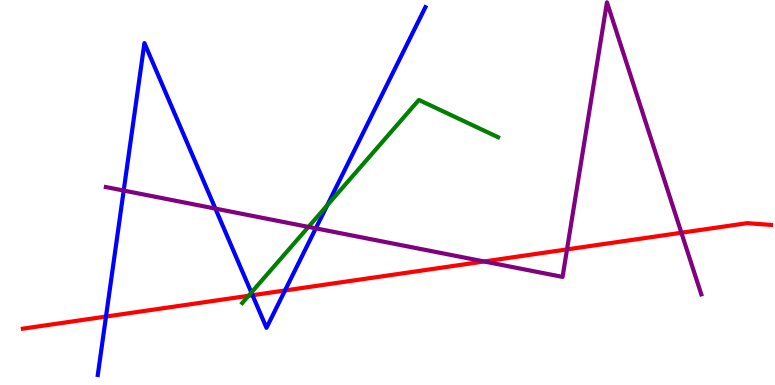[{'lines': ['blue', 'red'], 'intersections': [{'x': 1.37, 'y': 1.78}, {'x': 3.26, 'y': 2.33}, {'x': 3.68, 'y': 2.46}]}, {'lines': ['green', 'red'], 'intersections': [{'x': 3.21, 'y': 2.32}]}, {'lines': ['purple', 'red'], 'intersections': [{'x': 6.25, 'y': 3.21}, {'x': 7.32, 'y': 3.52}, {'x': 8.79, 'y': 3.95}]}, {'lines': ['blue', 'green'], 'intersections': [{'x': 3.24, 'y': 2.4}, {'x': 4.22, 'y': 4.67}]}, {'lines': ['blue', 'purple'], 'intersections': [{'x': 1.6, 'y': 5.05}, {'x': 2.78, 'y': 4.58}, {'x': 4.07, 'y': 4.07}]}, {'lines': ['green', 'purple'], 'intersections': [{'x': 3.98, 'y': 4.11}]}]